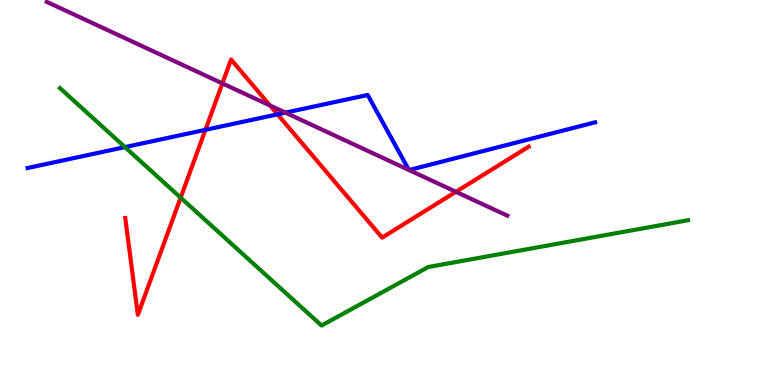[{'lines': ['blue', 'red'], 'intersections': [{'x': 2.65, 'y': 6.63}, {'x': 3.58, 'y': 7.03}]}, {'lines': ['green', 'red'], 'intersections': [{'x': 2.33, 'y': 4.87}]}, {'lines': ['purple', 'red'], 'intersections': [{'x': 2.87, 'y': 7.83}, {'x': 3.48, 'y': 7.26}, {'x': 5.88, 'y': 5.02}]}, {'lines': ['blue', 'green'], 'intersections': [{'x': 1.61, 'y': 6.18}]}, {'lines': ['blue', 'purple'], 'intersections': [{'x': 3.68, 'y': 7.07}, {'x': 5.28, 'y': 5.59}, {'x': 5.28, 'y': 5.58}]}, {'lines': ['green', 'purple'], 'intersections': []}]